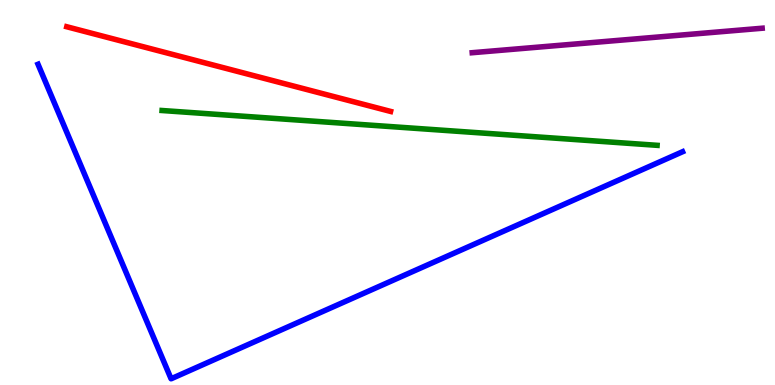[{'lines': ['blue', 'red'], 'intersections': []}, {'lines': ['green', 'red'], 'intersections': []}, {'lines': ['purple', 'red'], 'intersections': []}, {'lines': ['blue', 'green'], 'intersections': []}, {'lines': ['blue', 'purple'], 'intersections': []}, {'lines': ['green', 'purple'], 'intersections': []}]